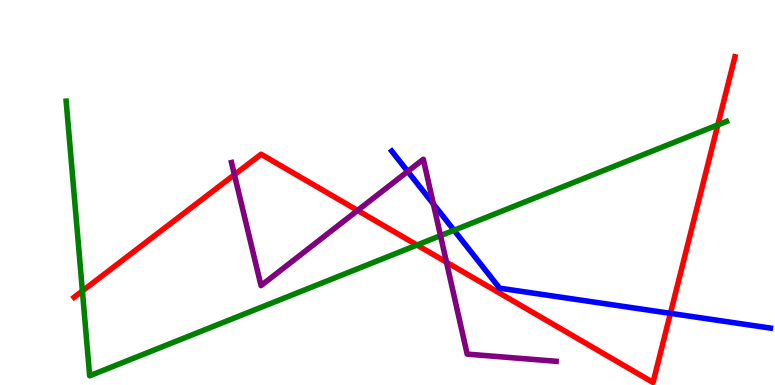[{'lines': ['blue', 'red'], 'intersections': [{'x': 8.65, 'y': 1.86}]}, {'lines': ['green', 'red'], 'intersections': [{'x': 1.06, 'y': 2.44}, {'x': 5.38, 'y': 3.64}, {'x': 9.26, 'y': 6.76}]}, {'lines': ['purple', 'red'], 'intersections': [{'x': 3.02, 'y': 5.46}, {'x': 4.61, 'y': 4.53}, {'x': 5.76, 'y': 3.19}]}, {'lines': ['blue', 'green'], 'intersections': [{'x': 5.86, 'y': 4.02}]}, {'lines': ['blue', 'purple'], 'intersections': [{'x': 5.26, 'y': 5.55}, {'x': 5.59, 'y': 4.7}]}, {'lines': ['green', 'purple'], 'intersections': [{'x': 5.68, 'y': 3.88}]}]